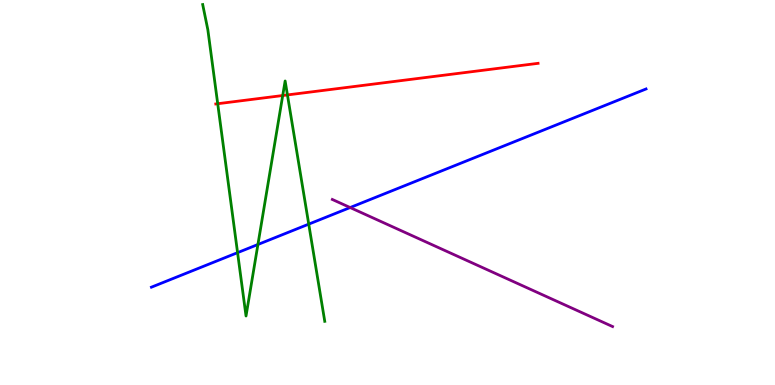[{'lines': ['blue', 'red'], 'intersections': []}, {'lines': ['green', 'red'], 'intersections': [{'x': 2.81, 'y': 7.31}, {'x': 3.65, 'y': 7.52}, {'x': 3.71, 'y': 7.53}]}, {'lines': ['purple', 'red'], 'intersections': []}, {'lines': ['blue', 'green'], 'intersections': [{'x': 3.07, 'y': 3.44}, {'x': 3.33, 'y': 3.65}, {'x': 3.98, 'y': 4.18}]}, {'lines': ['blue', 'purple'], 'intersections': [{'x': 4.52, 'y': 4.61}]}, {'lines': ['green', 'purple'], 'intersections': []}]